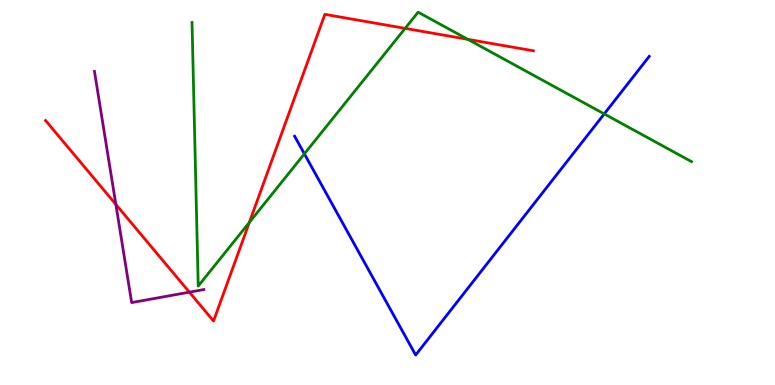[{'lines': ['blue', 'red'], 'intersections': []}, {'lines': ['green', 'red'], 'intersections': [{'x': 3.22, 'y': 4.22}, {'x': 5.23, 'y': 9.26}, {'x': 6.04, 'y': 8.98}]}, {'lines': ['purple', 'red'], 'intersections': [{'x': 1.49, 'y': 4.69}, {'x': 2.44, 'y': 2.41}]}, {'lines': ['blue', 'green'], 'intersections': [{'x': 3.93, 'y': 6.0}, {'x': 7.8, 'y': 7.04}]}, {'lines': ['blue', 'purple'], 'intersections': []}, {'lines': ['green', 'purple'], 'intersections': []}]